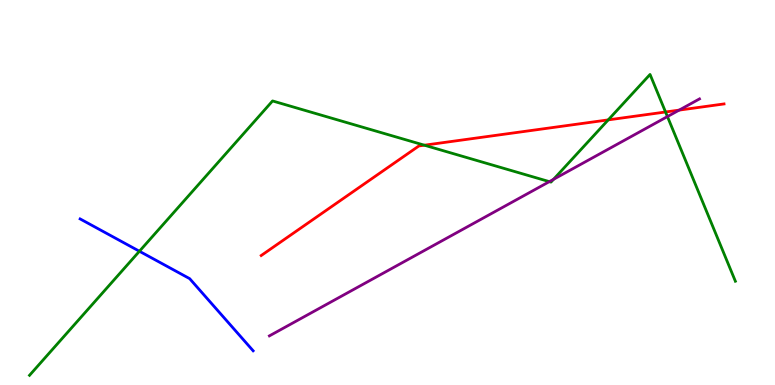[{'lines': ['blue', 'red'], 'intersections': []}, {'lines': ['green', 'red'], 'intersections': [{'x': 5.48, 'y': 6.23}, {'x': 7.85, 'y': 6.89}, {'x': 8.59, 'y': 7.09}]}, {'lines': ['purple', 'red'], 'intersections': [{'x': 8.76, 'y': 7.14}]}, {'lines': ['blue', 'green'], 'intersections': [{'x': 1.8, 'y': 3.47}]}, {'lines': ['blue', 'purple'], 'intersections': []}, {'lines': ['green', 'purple'], 'intersections': [{'x': 7.09, 'y': 5.28}, {'x': 7.14, 'y': 5.34}, {'x': 8.61, 'y': 6.97}]}]